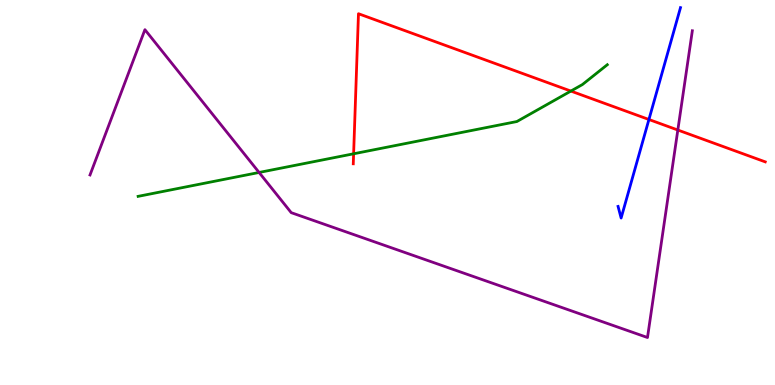[{'lines': ['blue', 'red'], 'intersections': [{'x': 8.37, 'y': 6.9}]}, {'lines': ['green', 'red'], 'intersections': [{'x': 4.56, 'y': 6.01}, {'x': 7.37, 'y': 7.63}]}, {'lines': ['purple', 'red'], 'intersections': [{'x': 8.75, 'y': 6.62}]}, {'lines': ['blue', 'green'], 'intersections': []}, {'lines': ['blue', 'purple'], 'intersections': []}, {'lines': ['green', 'purple'], 'intersections': [{'x': 3.34, 'y': 5.52}]}]